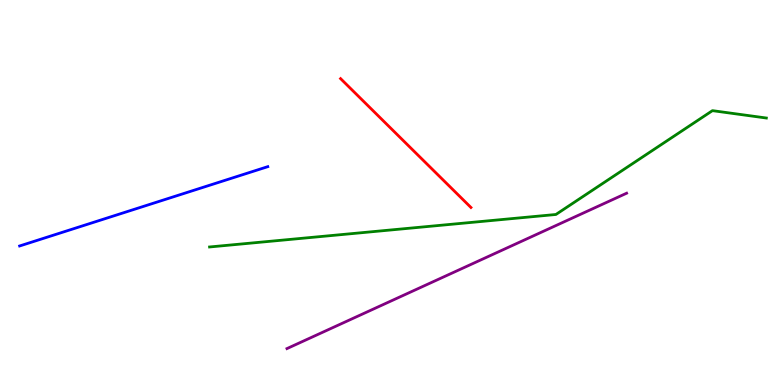[{'lines': ['blue', 'red'], 'intersections': []}, {'lines': ['green', 'red'], 'intersections': []}, {'lines': ['purple', 'red'], 'intersections': []}, {'lines': ['blue', 'green'], 'intersections': []}, {'lines': ['blue', 'purple'], 'intersections': []}, {'lines': ['green', 'purple'], 'intersections': []}]